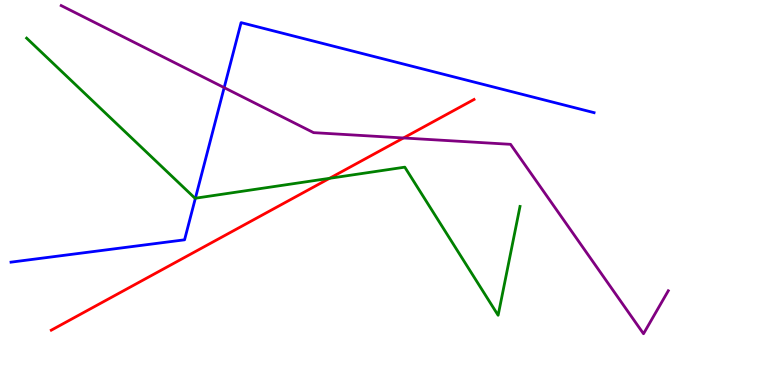[{'lines': ['blue', 'red'], 'intersections': []}, {'lines': ['green', 'red'], 'intersections': [{'x': 4.25, 'y': 5.37}]}, {'lines': ['purple', 'red'], 'intersections': [{'x': 5.21, 'y': 6.42}]}, {'lines': ['blue', 'green'], 'intersections': [{'x': 2.52, 'y': 4.85}]}, {'lines': ['blue', 'purple'], 'intersections': [{'x': 2.89, 'y': 7.72}]}, {'lines': ['green', 'purple'], 'intersections': []}]